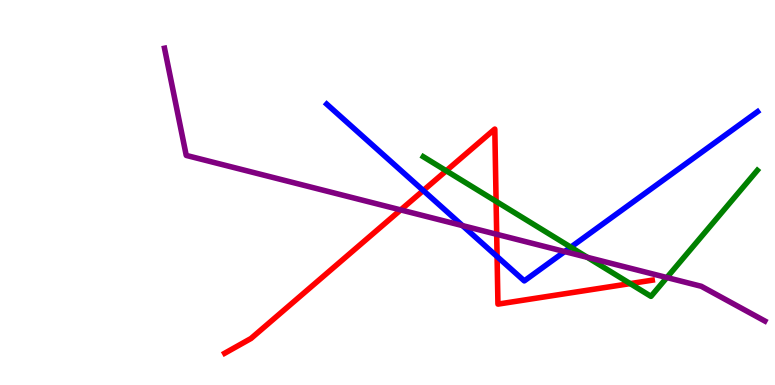[{'lines': ['blue', 'red'], 'intersections': [{'x': 5.46, 'y': 5.05}, {'x': 6.41, 'y': 3.34}]}, {'lines': ['green', 'red'], 'intersections': [{'x': 5.76, 'y': 5.56}, {'x': 6.4, 'y': 4.77}, {'x': 8.13, 'y': 2.63}]}, {'lines': ['purple', 'red'], 'intersections': [{'x': 5.17, 'y': 4.55}, {'x': 6.41, 'y': 3.91}]}, {'lines': ['blue', 'green'], 'intersections': [{'x': 7.36, 'y': 3.58}]}, {'lines': ['blue', 'purple'], 'intersections': [{'x': 5.97, 'y': 4.14}, {'x': 7.29, 'y': 3.47}]}, {'lines': ['green', 'purple'], 'intersections': [{'x': 7.58, 'y': 3.32}, {'x': 8.6, 'y': 2.79}]}]